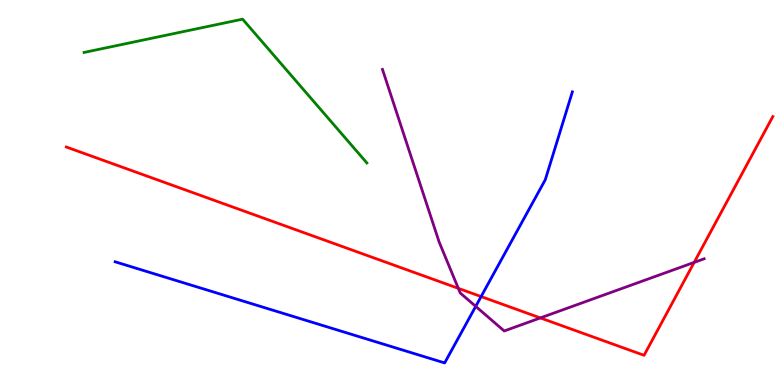[{'lines': ['blue', 'red'], 'intersections': [{'x': 6.21, 'y': 2.3}]}, {'lines': ['green', 'red'], 'intersections': []}, {'lines': ['purple', 'red'], 'intersections': [{'x': 5.91, 'y': 2.51}, {'x': 6.97, 'y': 1.74}, {'x': 8.96, 'y': 3.18}]}, {'lines': ['blue', 'green'], 'intersections': []}, {'lines': ['blue', 'purple'], 'intersections': [{'x': 6.14, 'y': 2.04}]}, {'lines': ['green', 'purple'], 'intersections': []}]